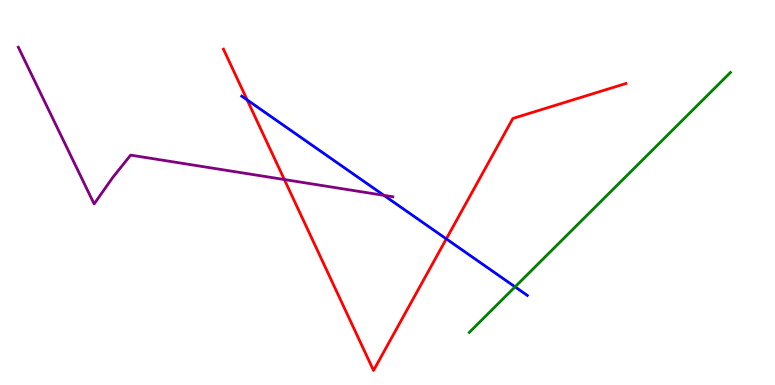[{'lines': ['blue', 'red'], 'intersections': [{'x': 3.19, 'y': 7.4}, {'x': 5.76, 'y': 3.8}]}, {'lines': ['green', 'red'], 'intersections': []}, {'lines': ['purple', 'red'], 'intersections': [{'x': 3.67, 'y': 5.34}]}, {'lines': ['blue', 'green'], 'intersections': [{'x': 6.65, 'y': 2.55}]}, {'lines': ['blue', 'purple'], 'intersections': [{'x': 4.95, 'y': 4.93}]}, {'lines': ['green', 'purple'], 'intersections': []}]